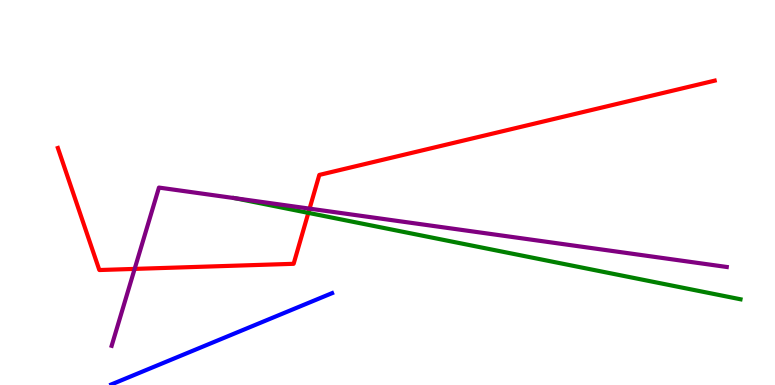[{'lines': ['blue', 'red'], 'intersections': []}, {'lines': ['green', 'red'], 'intersections': [{'x': 3.98, 'y': 4.47}]}, {'lines': ['purple', 'red'], 'intersections': [{'x': 1.74, 'y': 3.02}, {'x': 3.99, 'y': 4.58}]}, {'lines': ['blue', 'green'], 'intersections': []}, {'lines': ['blue', 'purple'], 'intersections': []}, {'lines': ['green', 'purple'], 'intersections': [{'x': 3.03, 'y': 4.85}]}]